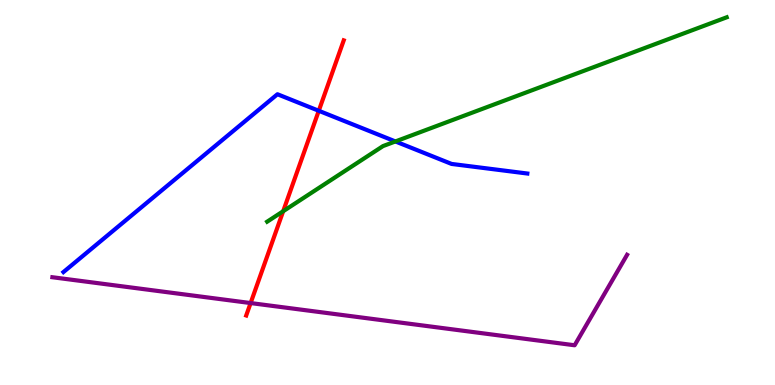[{'lines': ['blue', 'red'], 'intersections': [{'x': 4.11, 'y': 7.12}]}, {'lines': ['green', 'red'], 'intersections': [{'x': 3.65, 'y': 4.51}]}, {'lines': ['purple', 'red'], 'intersections': [{'x': 3.23, 'y': 2.13}]}, {'lines': ['blue', 'green'], 'intersections': [{'x': 5.1, 'y': 6.33}]}, {'lines': ['blue', 'purple'], 'intersections': []}, {'lines': ['green', 'purple'], 'intersections': []}]